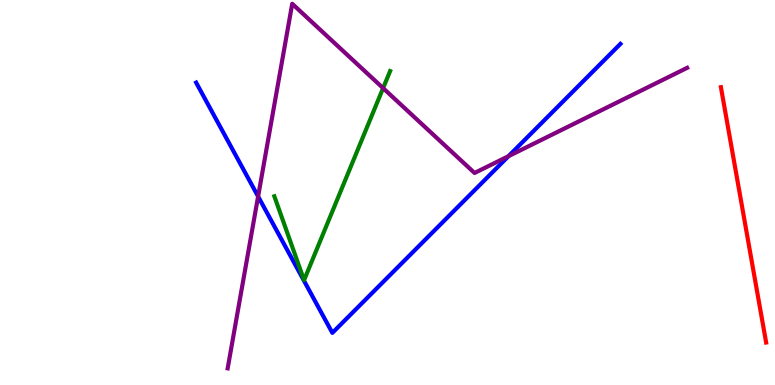[{'lines': ['blue', 'red'], 'intersections': []}, {'lines': ['green', 'red'], 'intersections': []}, {'lines': ['purple', 'red'], 'intersections': []}, {'lines': ['blue', 'green'], 'intersections': []}, {'lines': ['blue', 'purple'], 'intersections': [{'x': 3.33, 'y': 4.9}, {'x': 6.56, 'y': 5.94}]}, {'lines': ['green', 'purple'], 'intersections': [{'x': 4.94, 'y': 7.71}]}]